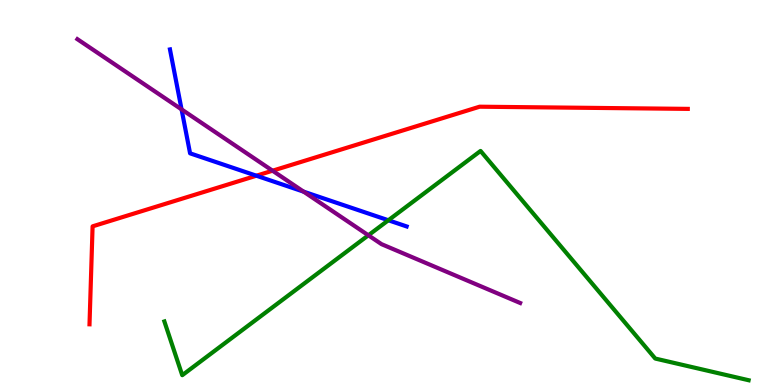[{'lines': ['blue', 'red'], 'intersections': [{'x': 3.31, 'y': 5.44}]}, {'lines': ['green', 'red'], 'intersections': []}, {'lines': ['purple', 'red'], 'intersections': [{'x': 3.52, 'y': 5.57}]}, {'lines': ['blue', 'green'], 'intersections': [{'x': 5.01, 'y': 4.28}]}, {'lines': ['blue', 'purple'], 'intersections': [{'x': 2.34, 'y': 7.16}, {'x': 3.92, 'y': 5.02}]}, {'lines': ['green', 'purple'], 'intersections': [{'x': 4.75, 'y': 3.89}]}]